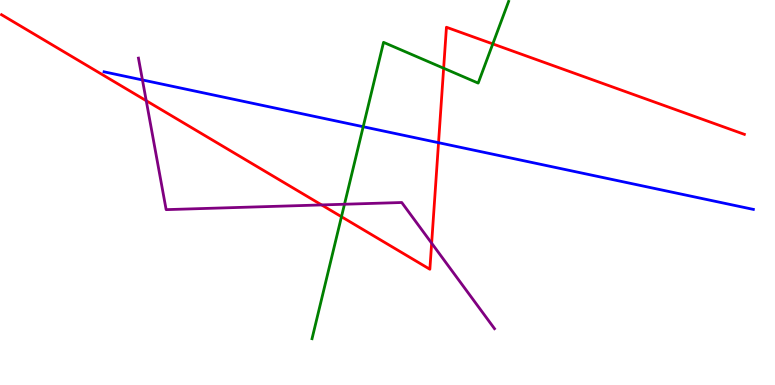[{'lines': ['blue', 'red'], 'intersections': [{'x': 5.66, 'y': 6.29}]}, {'lines': ['green', 'red'], 'intersections': [{'x': 4.41, 'y': 4.37}, {'x': 5.72, 'y': 8.23}, {'x': 6.36, 'y': 8.86}]}, {'lines': ['purple', 'red'], 'intersections': [{'x': 1.89, 'y': 7.38}, {'x': 4.15, 'y': 4.68}, {'x': 5.57, 'y': 3.68}]}, {'lines': ['blue', 'green'], 'intersections': [{'x': 4.69, 'y': 6.71}]}, {'lines': ['blue', 'purple'], 'intersections': [{'x': 1.84, 'y': 7.92}]}, {'lines': ['green', 'purple'], 'intersections': [{'x': 4.44, 'y': 4.7}]}]